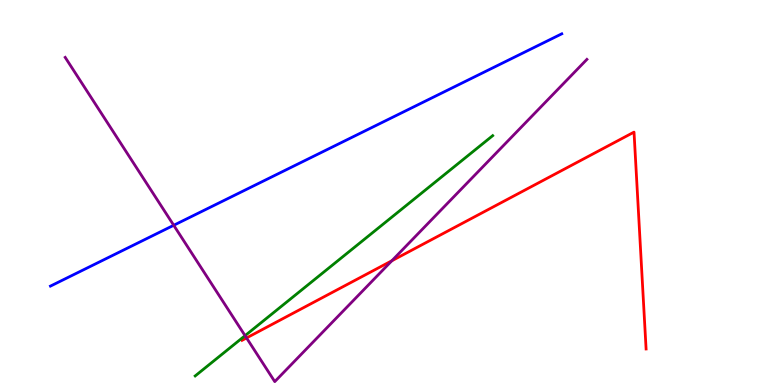[{'lines': ['blue', 'red'], 'intersections': []}, {'lines': ['green', 'red'], 'intersections': []}, {'lines': ['purple', 'red'], 'intersections': [{'x': 3.18, 'y': 1.22}, {'x': 5.06, 'y': 3.23}]}, {'lines': ['blue', 'green'], 'intersections': []}, {'lines': ['blue', 'purple'], 'intersections': [{'x': 2.24, 'y': 4.15}]}, {'lines': ['green', 'purple'], 'intersections': [{'x': 3.16, 'y': 1.28}]}]